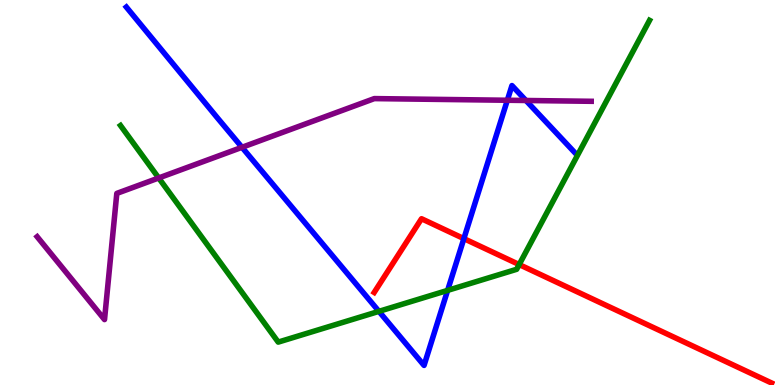[{'lines': ['blue', 'red'], 'intersections': [{'x': 5.99, 'y': 3.8}]}, {'lines': ['green', 'red'], 'intersections': [{'x': 6.7, 'y': 3.13}]}, {'lines': ['purple', 'red'], 'intersections': []}, {'lines': ['blue', 'green'], 'intersections': [{'x': 4.89, 'y': 1.91}, {'x': 5.78, 'y': 2.46}]}, {'lines': ['blue', 'purple'], 'intersections': [{'x': 3.12, 'y': 6.17}, {'x': 6.55, 'y': 7.4}, {'x': 6.79, 'y': 7.39}]}, {'lines': ['green', 'purple'], 'intersections': [{'x': 2.05, 'y': 5.38}]}]